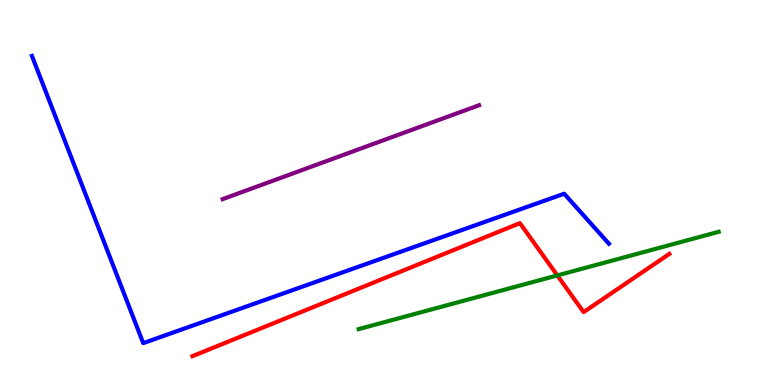[{'lines': ['blue', 'red'], 'intersections': []}, {'lines': ['green', 'red'], 'intersections': [{'x': 7.19, 'y': 2.85}]}, {'lines': ['purple', 'red'], 'intersections': []}, {'lines': ['blue', 'green'], 'intersections': []}, {'lines': ['blue', 'purple'], 'intersections': []}, {'lines': ['green', 'purple'], 'intersections': []}]